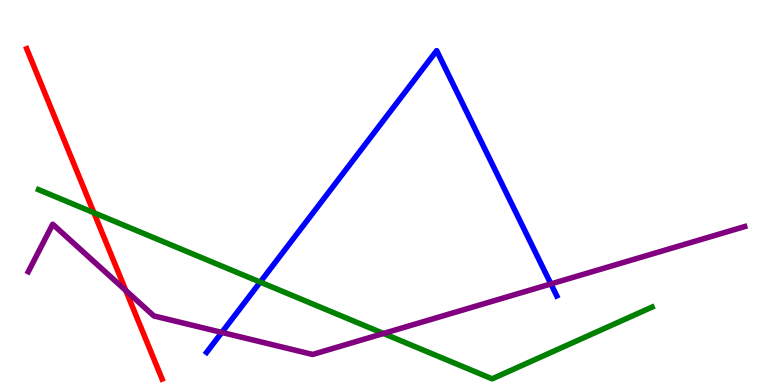[{'lines': ['blue', 'red'], 'intersections': []}, {'lines': ['green', 'red'], 'intersections': [{'x': 1.21, 'y': 4.47}]}, {'lines': ['purple', 'red'], 'intersections': [{'x': 1.62, 'y': 2.45}]}, {'lines': ['blue', 'green'], 'intersections': [{'x': 3.36, 'y': 2.67}]}, {'lines': ['blue', 'purple'], 'intersections': [{'x': 2.86, 'y': 1.37}, {'x': 7.11, 'y': 2.63}]}, {'lines': ['green', 'purple'], 'intersections': [{'x': 4.95, 'y': 1.34}]}]